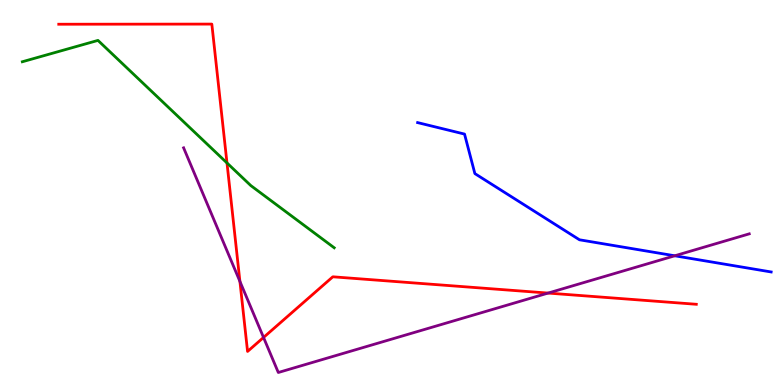[{'lines': ['blue', 'red'], 'intersections': []}, {'lines': ['green', 'red'], 'intersections': [{'x': 2.93, 'y': 5.77}]}, {'lines': ['purple', 'red'], 'intersections': [{'x': 3.1, 'y': 2.69}, {'x': 3.4, 'y': 1.24}, {'x': 7.07, 'y': 2.39}]}, {'lines': ['blue', 'green'], 'intersections': []}, {'lines': ['blue', 'purple'], 'intersections': [{'x': 8.71, 'y': 3.36}]}, {'lines': ['green', 'purple'], 'intersections': []}]